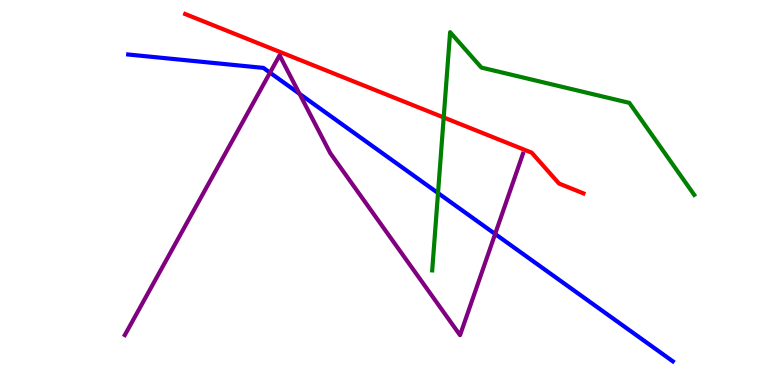[{'lines': ['blue', 'red'], 'intersections': []}, {'lines': ['green', 'red'], 'intersections': [{'x': 5.73, 'y': 6.95}]}, {'lines': ['purple', 'red'], 'intersections': []}, {'lines': ['blue', 'green'], 'intersections': [{'x': 5.65, 'y': 4.99}]}, {'lines': ['blue', 'purple'], 'intersections': [{'x': 3.48, 'y': 8.11}, {'x': 3.86, 'y': 7.56}, {'x': 6.39, 'y': 3.92}]}, {'lines': ['green', 'purple'], 'intersections': []}]